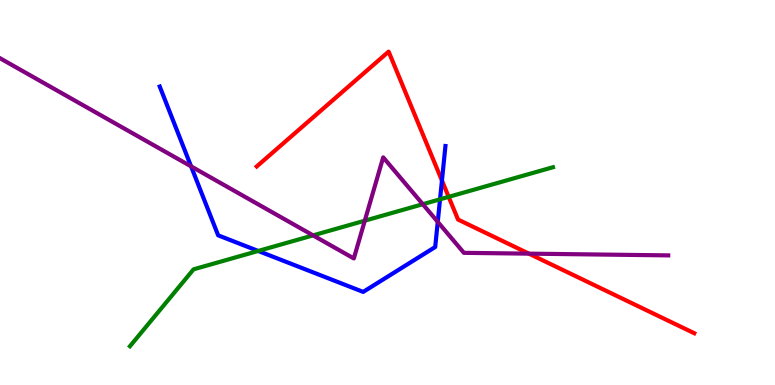[{'lines': ['blue', 'red'], 'intersections': [{'x': 5.7, 'y': 5.31}]}, {'lines': ['green', 'red'], 'intersections': [{'x': 5.79, 'y': 4.89}]}, {'lines': ['purple', 'red'], 'intersections': [{'x': 6.82, 'y': 3.41}]}, {'lines': ['blue', 'green'], 'intersections': [{'x': 3.33, 'y': 3.48}, {'x': 5.68, 'y': 4.82}]}, {'lines': ['blue', 'purple'], 'intersections': [{'x': 2.47, 'y': 5.68}, {'x': 5.65, 'y': 4.24}]}, {'lines': ['green', 'purple'], 'intersections': [{'x': 4.04, 'y': 3.89}, {'x': 4.71, 'y': 4.27}, {'x': 5.46, 'y': 4.7}]}]